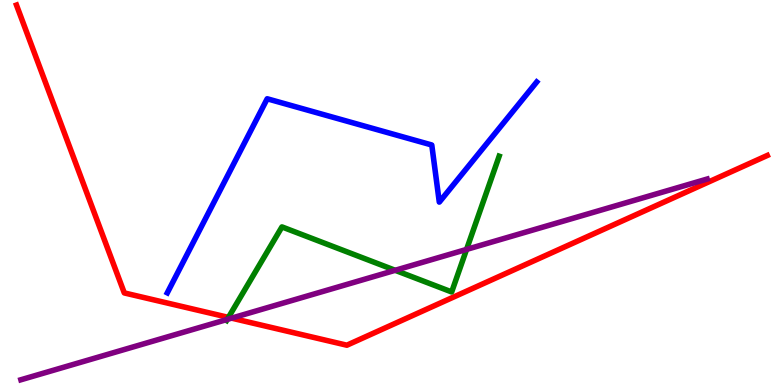[{'lines': ['blue', 'red'], 'intersections': []}, {'lines': ['green', 'red'], 'intersections': [{'x': 2.95, 'y': 1.76}]}, {'lines': ['purple', 'red'], 'intersections': [{'x': 2.99, 'y': 1.74}]}, {'lines': ['blue', 'green'], 'intersections': []}, {'lines': ['blue', 'purple'], 'intersections': []}, {'lines': ['green', 'purple'], 'intersections': [{'x': 2.93, 'y': 1.7}, {'x': 5.1, 'y': 2.98}, {'x': 6.02, 'y': 3.52}]}]